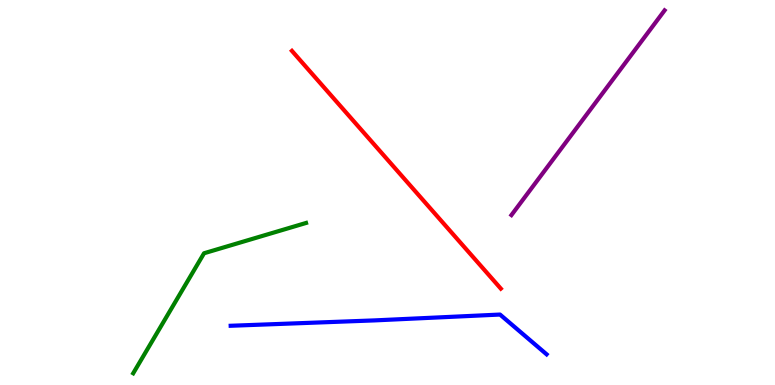[{'lines': ['blue', 'red'], 'intersections': []}, {'lines': ['green', 'red'], 'intersections': []}, {'lines': ['purple', 'red'], 'intersections': []}, {'lines': ['blue', 'green'], 'intersections': []}, {'lines': ['blue', 'purple'], 'intersections': []}, {'lines': ['green', 'purple'], 'intersections': []}]